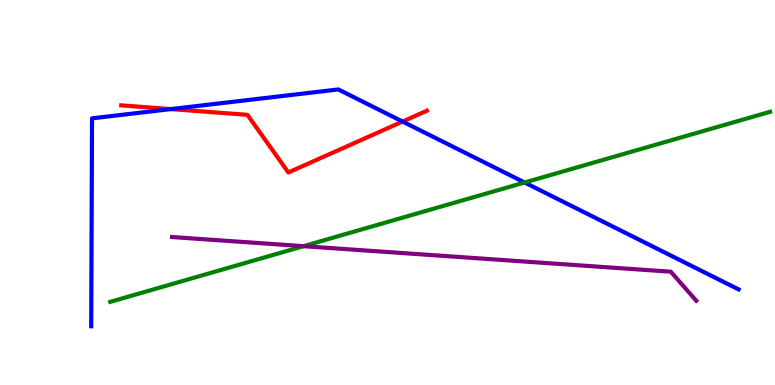[{'lines': ['blue', 'red'], 'intersections': [{'x': 2.2, 'y': 7.17}, {'x': 5.19, 'y': 6.84}]}, {'lines': ['green', 'red'], 'intersections': []}, {'lines': ['purple', 'red'], 'intersections': []}, {'lines': ['blue', 'green'], 'intersections': [{'x': 6.77, 'y': 5.26}]}, {'lines': ['blue', 'purple'], 'intersections': []}, {'lines': ['green', 'purple'], 'intersections': [{'x': 3.92, 'y': 3.61}]}]